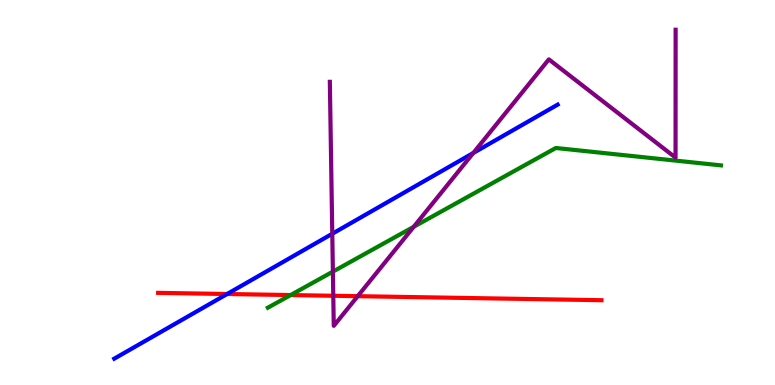[{'lines': ['blue', 'red'], 'intersections': [{'x': 2.93, 'y': 2.36}]}, {'lines': ['green', 'red'], 'intersections': [{'x': 3.75, 'y': 2.34}]}, {'lines': ['purple', 'red'], 'intersections': [{'x': 4.3, 'y': 2.32}, {'x': 4.62, 'y': 2.31}]}, {'lines': ['blue', 'green'], 'intersections': []}, {'lines': ['blue', 'purple'], 'intersections': [{'x': 4.29, 'y': 3.93}, {'x': 6.11, 'y': 6.03}]}, {'lines': ['green', 'purple'], 'intersections': [{'x': 4.3, 'y': 2.94}, {'x': 5.34, 'y': 4.11}]}]